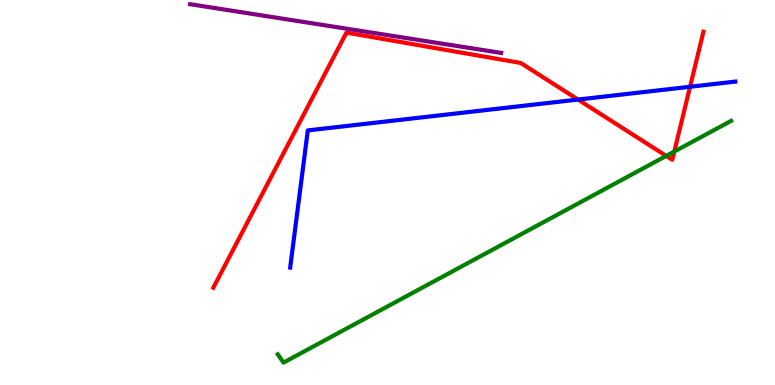[{'lines': ['blue', 'red'], 'intersections': [{'x': 7.46, 'y': 7.41}, {'x': 8.9, 'y': 7.75}]}, {'lines': ['green', 'red'], 'intersections': [{'x': 8.6, 'y': 5.95}, {'x': 8.7, 'y': 6.06}]}, {'lines': ['purple', 'red'], 'intersections': []}, {'lines': ['blue', 'green'], 'intersections': []}, {'lines': ['blue', 'purple'], 'intersections': []}, {'lines': ['green', 'purple'], 'intersections': []}]